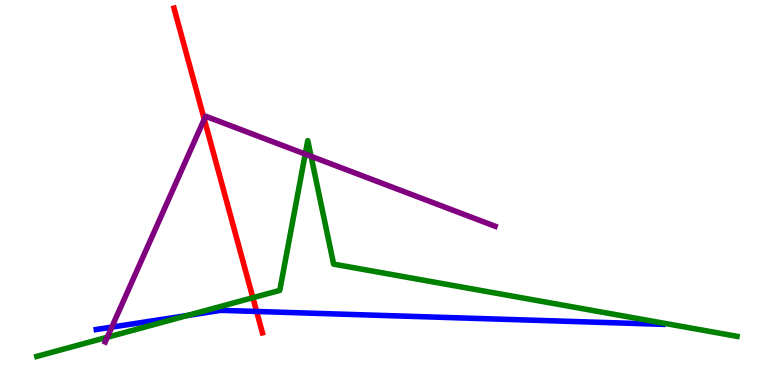[{'lines': ['blue', 'red'], 'intersections': [{'x': 3.31, 'y': 1.91}]}, {'lines': ['green', 'red'], 'intersections': [{'x': 3.26, 'y': 2.27}]}, {'lines': ['purple', 'red'], 'intersections': [{'x': 2.64, 'y': 6.9}]}, {'lines': ['blue', 'green'], 'intersections': [{'x': 2.42, 'y': 1.81}]}, {'lines': ['blue', 'purple'], 'intersections': [{'x': 1.44, 'y': 1.5}]}, {'lines': ['green', 'purple'], 'intersections': [{'x': 1.38, 'y': 1.24}, {'x': 3.94, 'y': 6.0}, {'x': 4.01, 'y': 5.94}]}]